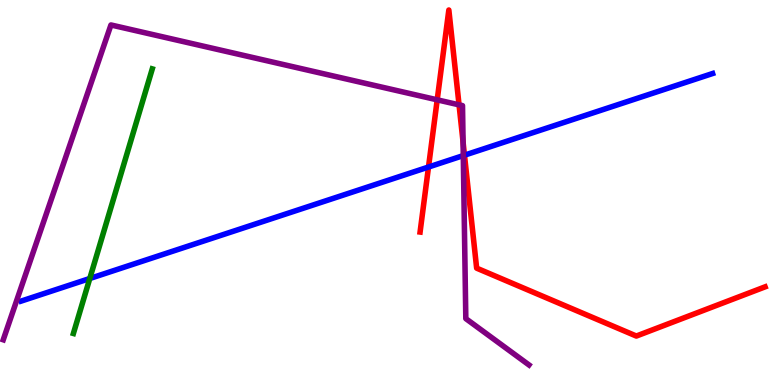[{'lines': ['blue', 'red'], 'intersections': [{'x': 5.53, 'y': 5.66}, {'x': 5.99, 'y': 5.97}]}, {'lines': ['green', 'red'], 'intersections': []}, {'lines': ['purple', 'red'], 'intersections': [{'x': 5.64, 'y': 7.41}, {'x': 5.92, 'y': 7.28}, {'x': 5.98, 'y': 6.31}]}, {'lines': ['blue', 'green'], 'intersections': [{'x': 1.16, 'y': 2.77}]}, {'lines': ['blue', 'purple'], 'intersections': [{'x': 5.98, 'y': 5.96}]}, {'lines': ['green', 'purple'], 'intersections': []}]